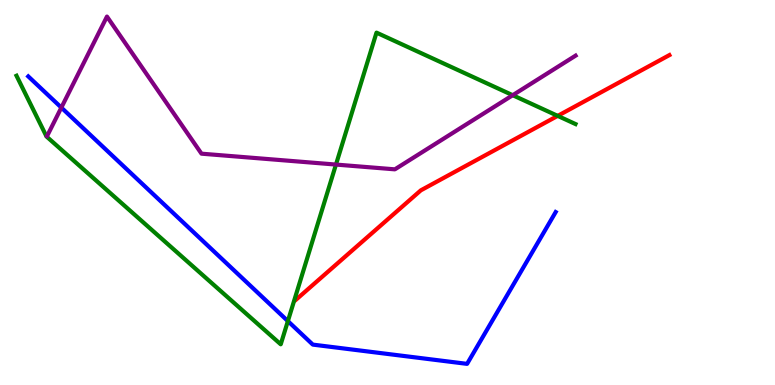[{'lines': ['blue', 'red'], 'intersections': []}, {'lines': ['green', 'red'], 'intersections': [{'x': 7.2, 'y': 6.99}]}, {'lines': ['purple', 'red'], 'intersections': []}, {'lines': ['blue', 'green'], 'intersections': [{'x': 3.71, 'y': 1.66}]}, {'lines': ['blue', 'purple'], 'intersections': [{'x': 0.792, 'y': 7.21}]}, {'lines': ['green', 'purple'], 'intersections': [{'x': 4.34, 'y': 5.73}, {'x': 6.62, 'y': 7.53}]}]